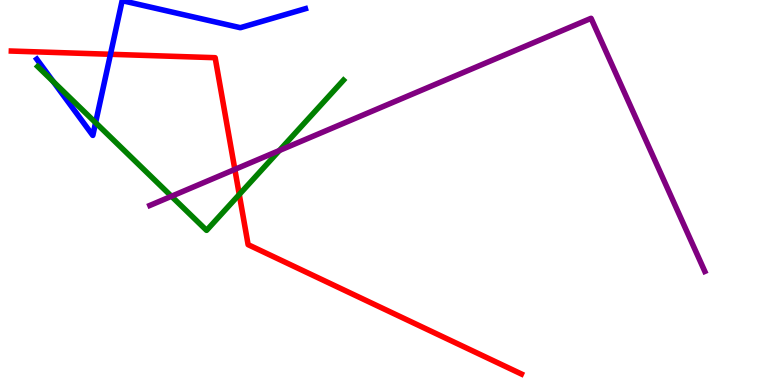[{'lines': ['blue', 'red'], 'intersections': [{'x': 1.43, 'y': 8.59}]}, {'lines': ['green', 'red'], 'intersections': [{'x': 3.09, 'y': 4.95}]}, {'lines': ['purple', 'red'], 'intersections': [{'x': 3.03, 'y': 5.6}]}, {'lines': ['blue', 'green'], 'intersections': [{'x': 0.688, 'y': 7.88}, {'x': 1.23, 'y': 6.81}]}, {'lines': ['blue', 'purple'], 'intersections': []}, {'lines': ['green', 'purple'], 'intersections': [{'x': 2.21, 'y': 4.9}, {'x': 3.6, 'y': 6.09}]}]